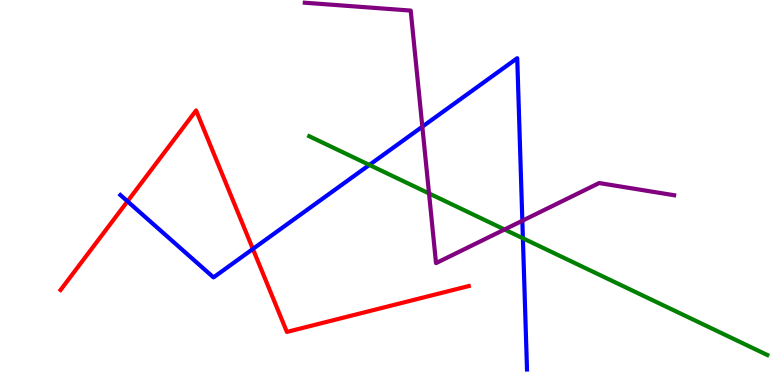[{'lines': ['blue', 'red'], 'intersections': [{'x': 1.65, 'y': 4.77}, {'x': 3.26, 'y': 3.53}]}, {'lines': ['green', 'red'], 'intersections': []}, {'lines': ['purple', 'red'], 'intersections': []}, {'lines': ['blue', 'green'], 'intersections': [{'x': 4.77, 'y': 5.72}, {'x': 6.75, 'y': 3.81}]}, {'lines': ['blue', 'purple'], 'intersections': [{'x': 5.45, 'y': 6.71}, {'x': 6.74, 'y': 4.27}]}, {'lines': ['green', 'purple'], 'intersections': [{'x': 5.54, 'y': 4.98}, {'x': 6.51, 'y': 4.04}]}]